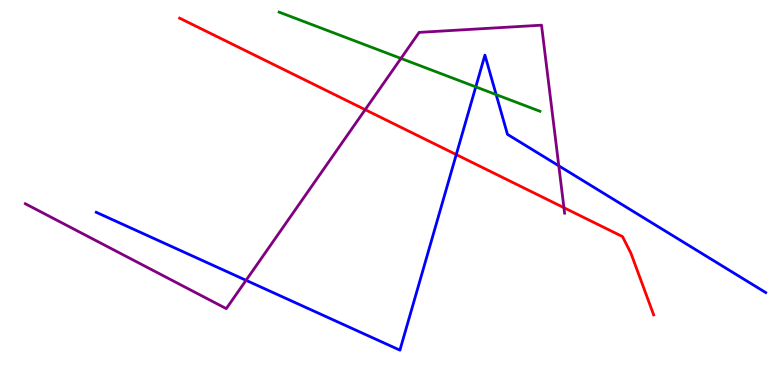[{'lines': ['blue', 'red'], 'intersections': [{'x': 5.89, 'y': 5.98}]}, {'lines': ['green', 'red'], 'intersections': []}, {'lines': ['purple', 'red'], 'intersections': [{'x': 4.71, 'y': 7.15}, {'x': 7.28, 'y': 4.61}]}, {'lines': ['blue', 'green'], 'intersections': [{'x': 6.14, 'y': 7.74}, {'x': 6.4, 'y': 7.54}]}, {'lines': ['blue', 'purple'], 'intersections': [{'x': 3.17, 'y': 2.72}, {'x': 7.21, 'y': 5.69}]}, {'lines': ['green', 'purple'], 'intersections': [{'x': 5.17, 'y': 8.48}]}]